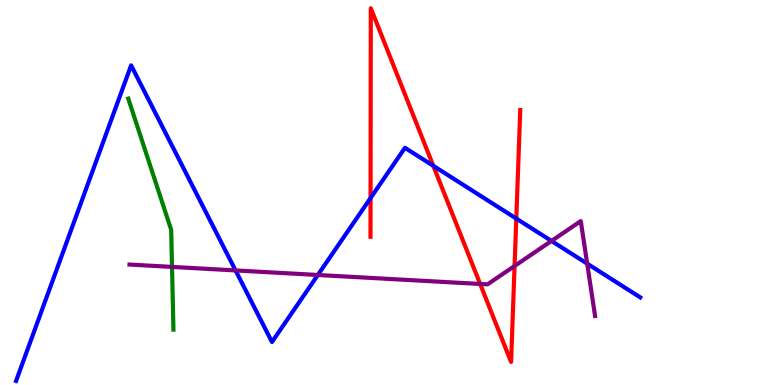[{'lines': ['blue', 'red'], 'intersections': [{'x': 4.78, 'y': 4.86}, {'x': 5.59, 'y': 5.69}, {'x': 6.66, 'y': 4.32}]}, {'lines': ['green', 'red'], 'intersections': []}, {'lines': ['purple', 'red'], 'intersections': [{'x': 6.2, 'y': 2.62}, {'x': 6.64, 'y': 3.09}]}, {'lines': ['blue', 'green'], 'intersections': []}, {'lines': ['blue', 'purple'], 'intersections': [{'x': 3.04, 'y': 2.98}, {'x': 4.1, 'y': 2.86}, {'x': 7.12, 'y': 3.74}, {'x': 7.58, 'y': 3.15}]}, {'lines': ['green', 'purple'], 'intersections': [{'x': 2.22, 'y': 3.07}]}]